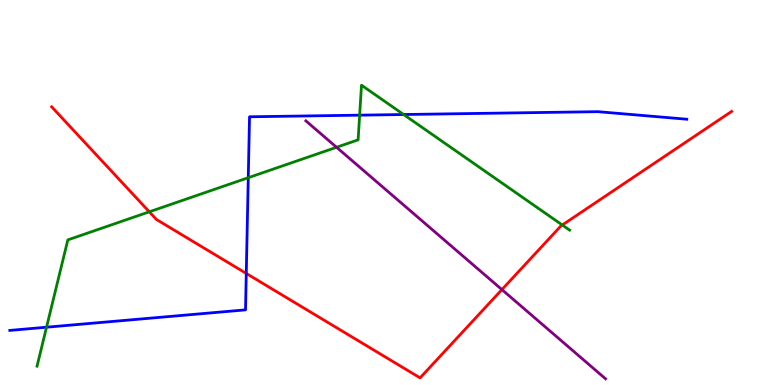[{'lines': ['blue', 'red'], 'intersections': [{'x': 3.18, 'y': 2.9}]}, {'lines': ['green', 'red'], 'intersections': [{'x': 1.93, 'y': 4.5}, {'x': 7.26, 'y': 4.16}]}, {'lines': ['purple', 'red'], 'intersections': [{'x': 6.48, 'y': 2.48}]}, {'lines': ['blue', 'green'], 'intersections': [{'x': 0.601, 'y': 1.5}, {'x': 3.2, 'y': 5.38}, {'x': 4.64, 'y': 7.01}, {'x': 5.21, 'y': 7.03}]}, {'lines': ['blue', 'purple'], 'intersections': []}, {'lines': ['green', 'purple'], 'intersections': [{'x': 4.34, 'y': 6.17}]}]